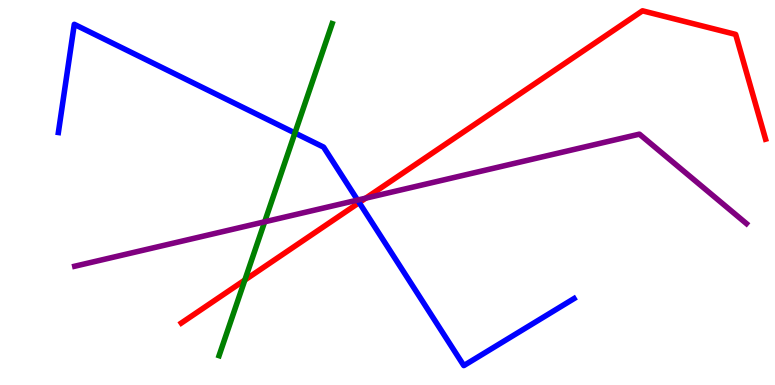[{'lines': ['blue', 'red'], 'intersections': [{'x': 4.63, 'y': 4.74}]}, {'lines': ['green', 'red'], 'intersections': [{'x': 3.16, 'y': 2.73}]}, {'lines': ['purple', 'red'], 'intersections': [{'x': 4.72, 'y': 4.85}]}, {'lines': ['blue', 'green'], 'intersections': [{'x': 3.81, 'y': 6.55}]}, {'lines': ['blue', 'purple'], 'intersections': [{'x': 4.61, 'y': 4.8}]}, {'lines': ['green', 'purple'], 'intersections': [{'x': 3.42, 'y': 4.24}]}]